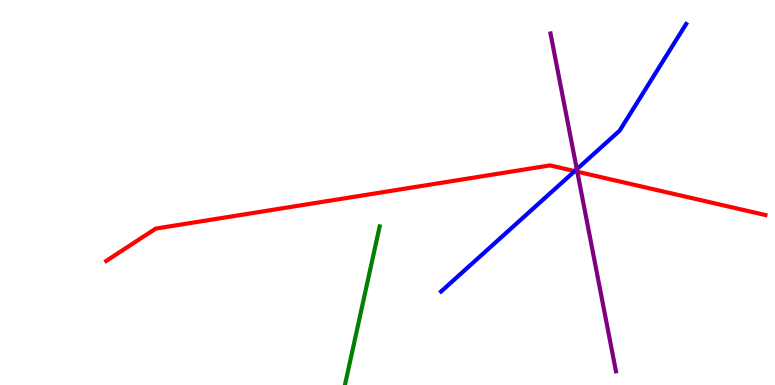[{'lines': ['blue', 'red'], 'intersections': [{'x': 7.42, 'y': 5.56}]}, {'lines': ['green', 'red'], 'intersections': []}, {'lines': ['purple', 'red'], 'intersections': [{'x': 7.45, 'y': 5.54}]}, {'lines': ['blue', 'green'], 'intersections': []}, {'lines': ['blue', 'purple'], 'intersections': [{'x': 7.44, 'y': 5.6}]}, {'lines': ['green', 'purple'], 'intersections': []}]